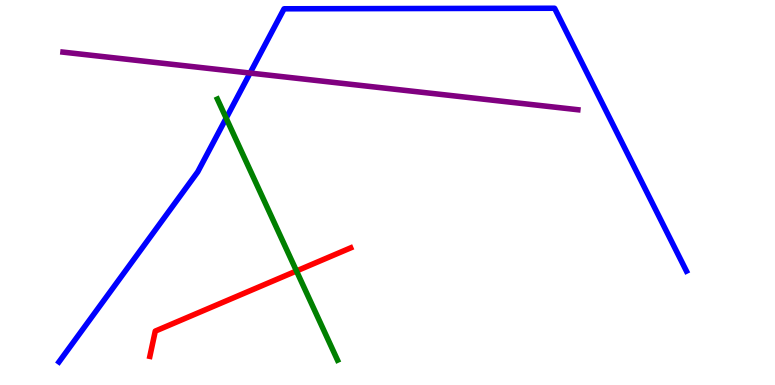[{'lines': ['blue', 'red'], 'intersections': []}, {'lines': ['green', 'red'], 'intersections': [{'x': 3.83, 'y': 2.96}]}, {'lines': ['purple', 'red'], 'intersections': []}, {'lines': ['blue', 'green'], 'intersections': [{'x': 2.92, 'y': 6.93}]}, {'lines': ['blue', 'purple'], 'intersections': [{'x': 3.23, 'y': 8.1}]}, {'lines': ['green', 'purple'], 'intersections': []}]